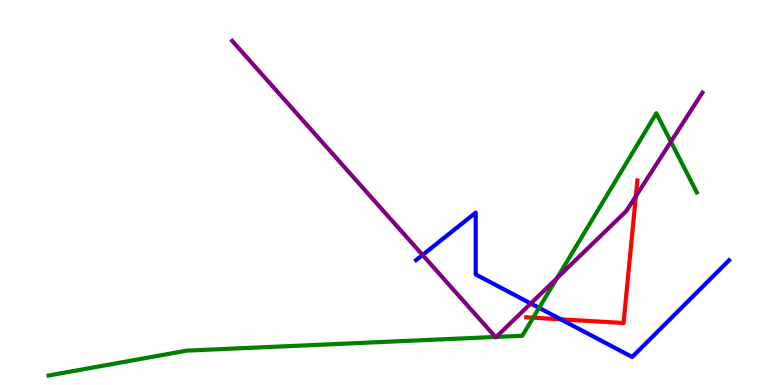[{'lines': ['blue', 'red'], 'intersections': [{'x': 7.24, 'y': 1.71}]}, {'lines': ['green', 'red'], 'intersections': [{'x': 6.88, 'y': 1.75}]}, {'lines': ['purple', 'red'], 'intersections': [{'x': 8.2, 'y': 4.9}]}, {'lines': ['blue', 'green'], 'intersections': [{'x': 6.96, 'y': 2.0}]}, {'lines': ['blue', 'purple'], 'intersections': [{'x': 5.45, 'y': 3.38}, {'x': 6.85, 'y': 2.12}]}, {'lines': ['green', 'purple'], 'intersections': [{'x': 6.39, 'y': 1.25}, {'x': 6.4, 'y': 1.25}, {'x': 7.19, 'y': 2.78}, {'x': 8.66, 'y': 6.32}]}]